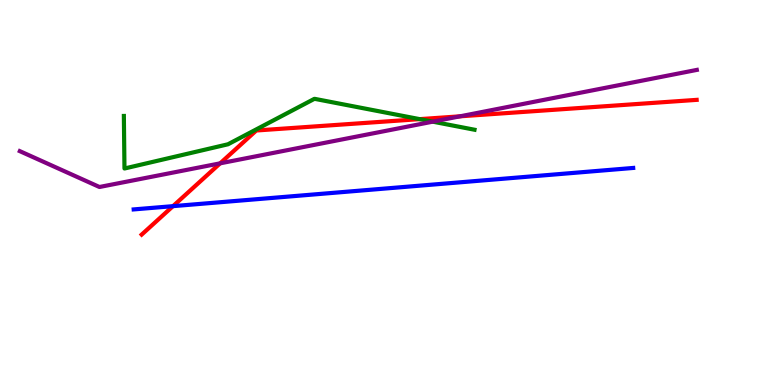[{'lines': ['blue', 'red'], 'intersections': [{'x': 2.23, 'y': 4.65}]}, {'lines': ['green', 'red'], 'intersections': [{'x': 5.41, 'y': 6.91}]}, {'lines': ['purple', 'red'], 'intersections': [{'x': 2.84, 'y': 5.76}, {'x': 5.93, 'y': 6.98}]}, {'lines': ['blue', 'green'], 'intersections': []}, {'lines': ['blue', 'purple'], 'intersections': []}, {'lines': ['green', 'purple'], 'intersections': [{'x': 5.58, 'y': 6.84}]}]